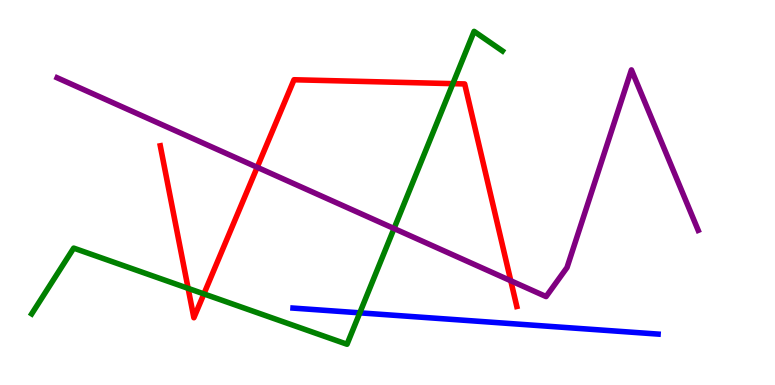[{'lines': ['blue', 'red'], 'intersections': []}, {'lines': ['green', 'red'], 'intersections': [{'x': 2.43, 'y': 2.51}, {'x': 2.63, 'y': 2.37}, {'x': 5.84, 'y': 7.83}]}, {'lines': ['purple', 'red'], 'intersections': [{'x': 3.32, 'y': 5.65}, {'x': 6.59, 'y': 2.71}]}, {'lines': ['blue', 'green'], 'intersections': [{'x': 4.64, 'y': 1.87}]}, {'lines': ['blue', 'purple'], 'intersections': []}, {'lines': ['green', 'purple'], 'intersections': [{'x': 5.08, 'y': 4.06}]}]